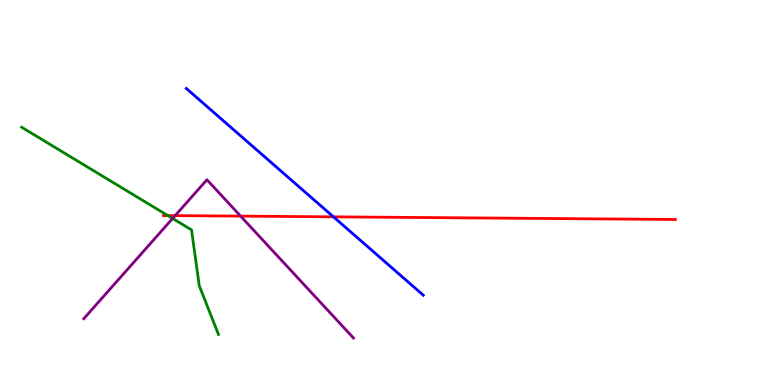[{'lines': ['blue', 'red'], 'intersections': [{'x': 4.3, 'y': 4.37}]}, {'lines': ['green', 'red'], 'intersections': [{'x': 2.17, 'y': 4.4}]}, {'lines': ['purple', 'red'], 'intersections': [{'x': 2.26, 'y': 4.4}, {'x': 3.1, 'y': 4.39}]}, {'lines': ['blue', 'green'], 'intersections': []}, {'lines': ['blue', 'purple'], 'intersections': []}, {'lines': ['green', 'purple'], 'intersections': [{'x': 2.23, 'y': 4.33}]}]